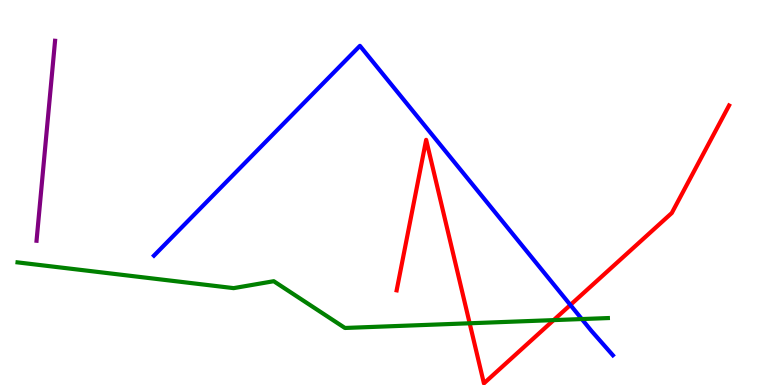[{'lines': ['blue', 'red'], 'intersections': [{'x': 7.36, 'y': 2.08}]}, {'lines': ['green', 'red'], 'intersections': [{'x': 6.06, 'y': 1.6}, {'x': 7.14, 'y': 1.69}]}, {'lines': ['purple', 'red'], 'intersections': []}, {'lines': ['blue', 'green'], 'intersections': [{'x': 7.51, 'y': 1.71}]}, {'lines': ['blue', 'purple'], 'intersections': []}, {'lines': ['green', 'purple'], 'intersections': []}]